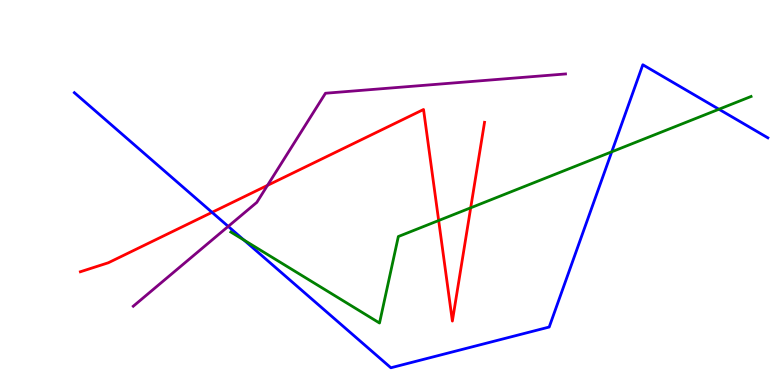[{'lines': ['blue', 'red'], 'intersections': [{'x': 2.74, 'y': 4.48}]}, {'lines': ['green', 'red'], 'intersections': [{'x': 5.66, 'y': 4.27}, {'x': 6.07, 'y': 4.6}]}, {'lines': ['purple', 'red'], 'intersections': [{'x': 3.45, 'y': 5.19}]}, {'lines': ['blue', 'green'], 'intersections': [{'x': 3.15, 'y': 3.76}, {'x': 7.89, 'y': 6.06}, {'x': 9.28, 'y': 7.16}]}, {'lines': ['blue', 'purple'], 'intersections': [{'x': 2.94, 'y': 4.12}]}, {'lines': ['green', 'purple'], 'intersections': []}]